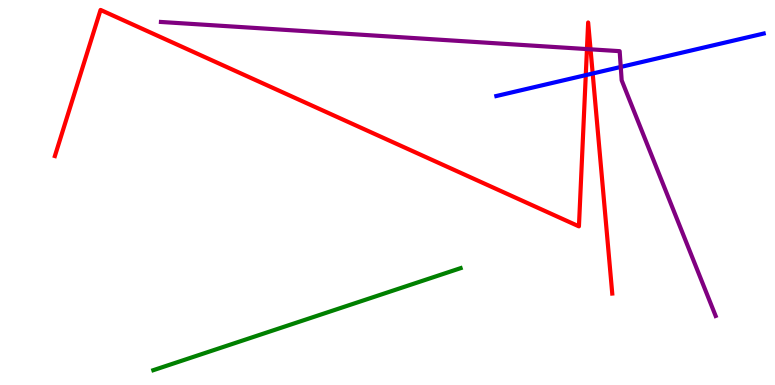[{'lines': ['blue', 'red'], 'intersections': [{'x': 7.56, 'y': 8.05}, {'x': 7.65, 'y': 8.09}]}, {'lines': ['green', 'red'], 'intersections': []}, {'lines': ['purple', 'red'], 'intersections': [{'x': 7.57, 'y': 8.73}, {'x': 7.62, 'y': 8.72}]}, {'lines': ['blue', 'green'], 'intersections': []}, {'lines': ['blue', 'purple'], 'intersections': [{'x': 8.01, 'y': 8.26}]}, {'lines': ['green', 'purple'], 'intersections': []}]